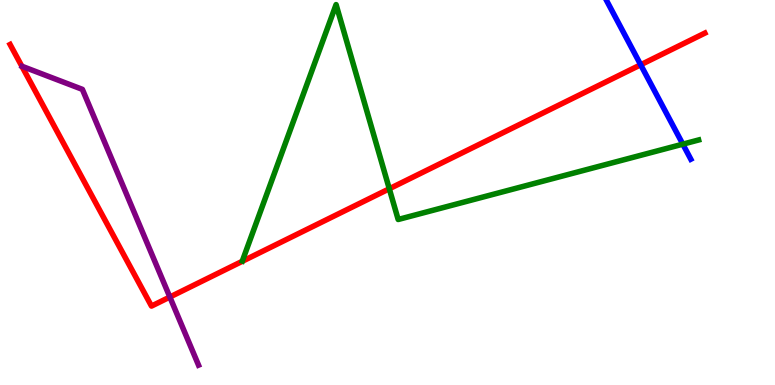[{'lines': ['blue', 'red'], 'intersections': [{'x': 8.27, 'y': 8.32}]}, {'lines': ['green', 'red'], 'intersections': [{'x': 5.02, 'y': 5.1}]}, {'lines': ['purple', 'red'], 'intersections': [{'x': 2.19, 'y': 2.28}]}, {'lines': ['blue', 'green'], 'intersections': [{'x': 8.81, 'y': 6.26}]}, {'lines': ['blue', 'purple'], 'intersections': []}, {'lines': ['green', 'purple'], 'intersections': []}]